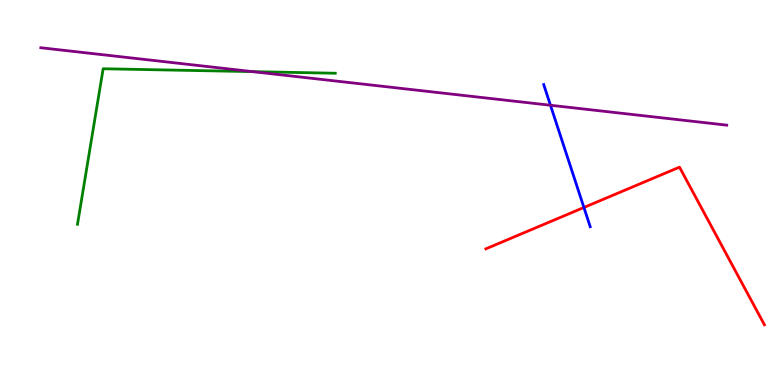[{'lines': ['blue', 'red'], 'intersections': [{'x': 7.53, 'y': 4.61}]}, {'lines': ['green', 'red'], 'intersections': []}, {'lines': ['purple', 'red'], 'intersections': []}, {'lines': ['blue', 'green'], 'intersections': []}, {'lines': ['blue', 'purple'], 'intersections': [{'x': 7.1, 'y': 7.27}]}, {'lines': ['green', 'purple'], 'intersections': [{'x': 3.26, 'y': 8.14}]}]